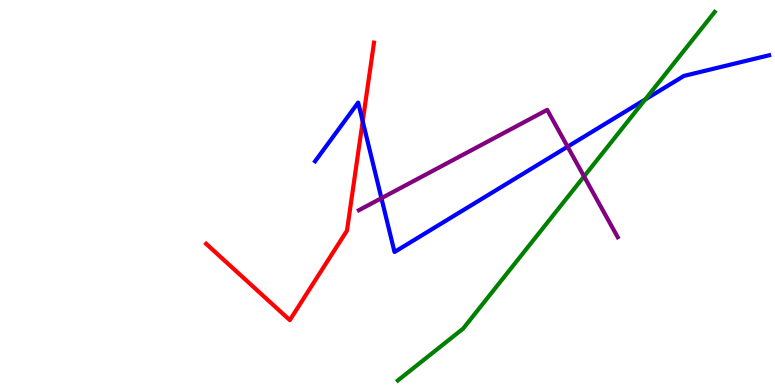[{'lines': ['blue', 'red'], 'intersections': [{'x': 4.68, 'y': 6.85}]}, {'lines': ['green', 'red'], 'intersections': []}, {'lines': ['purple', 'red'], 'intersections': []}, {'lines': ['blue', 'green'], 'intersections': [{'x': 8.32, 'y': 7.42}]}, {'lines': ['blue', 'purple'], 'intersections': [{'x': 4.92, 'y': 4.85}, {'x': 7.32, 'y': 6.19}]}, {'lines': ['green', 'purple'], 'intersections': [{'x': 7.54, 'y': 5.42}]}]